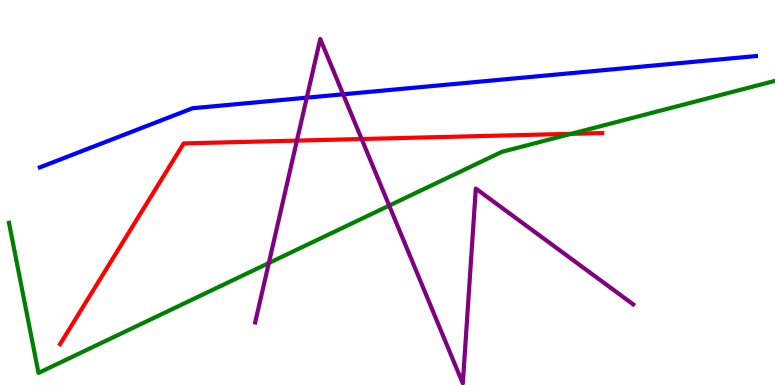[{'lines': ['blue', 'red'], 'intersections': []}, {'lines': ['green', 'red'], 'intersections': [{'x': 7.37, 'y': 6.52}]}, {'lines': ['purple', 'red'], 'intersections': [{'x': 3.83, 'y': 6.35}, {'x': 4.67, 'y': 6.39}]}, {'lines': ['blue', 'green'], 'intersections': []}, {'lines': ['blue', 'purple'], 'intersections': [{'x': 3.96, 'y': 7.46}, {'x': 4.43, 'y': 7.55}]}, {'lines': ['green', 'purple'], 'intersections': [{'x': 3.47, 'y': 3.17}, {'x': 5.02, 'y': 4.66}]}]